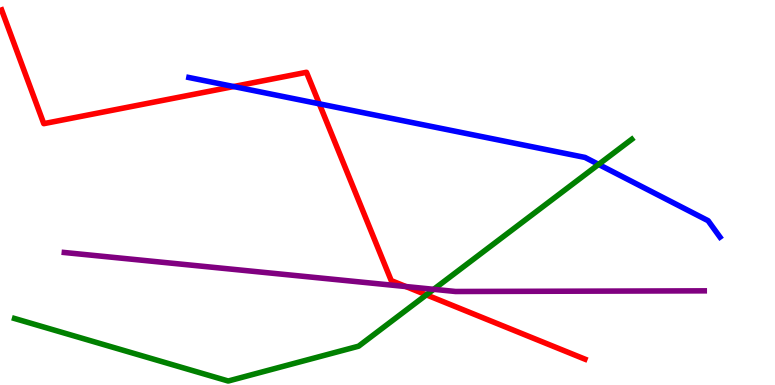[{'lines': ['blue', 'red'], 'intersections': [{'x': 3.01, 'y': 7.75}, {'x': 4.12, 'y': 7.3}]}, {'lines': ['green', 'red'], 'intersections': [{'x': 5.5, 'y': 2.34}]}, {'lines': ['purple', 'red'], 'intersections': [{'x': 5.24, 'y': 2.56}]}, {'lines': ['blue', 'green'], 'intersections': [{'x': 7.72, 'y': 5.73}]}, {'lines': ['blue', 'purple'], 'intersections': []}, {'lines': ['green', 'purple'], 'intersections': [{'x': 5.6, 'y': 2.49}]}]